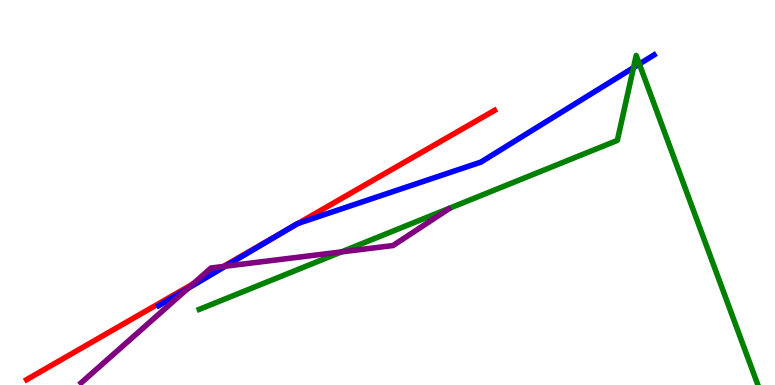[{'lines': ['blue', 'red'], 'intersections': [{'x': 3.65, 'y': 3.96}, {'x': 3.85, 'y': 4.2}]}, {'lines': ['green', 'red'], 'intersections': []}, {'lines': ['purple', 'red'], 'intersections': [{'x': 2.49, 'y': 2.63}, {'x': 2.88, 'y': 3.08}]}, {'lines': ['blue', 'green'], 'intersections': [{'x': 8.17, 'y': 8.24}, {'x': 8.25, 'y': 8.34}]}, {'lines': ['blue', 'purple'], 'intersections': [{'x': 2.43, 'y': 2.51}, {'x': 2.91, 'y': 3.09}]}, {'lines': ['green', 'purple'], 'intersections': [{'x': 4.41, 'y': 3.46}]}]